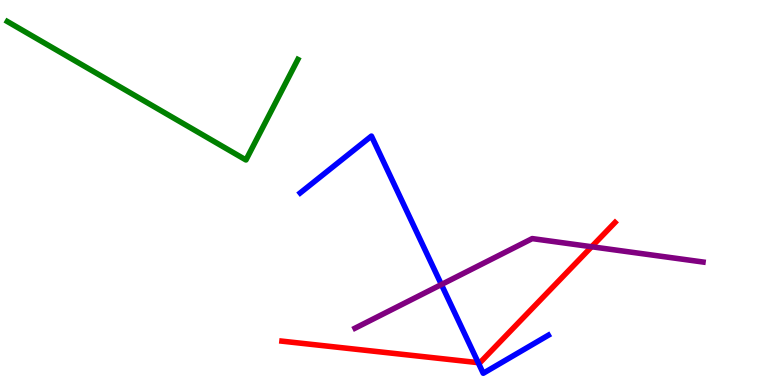[{'lines': ['blue', 'red'], 'intersections': [{'x': 6.17, 'y': 0.58}]}, {'lines': ['green', 'red'], 'intersections': []}, {'lines': ['purple', 'red'], 'intersections': [{'x': 7.63, 'y': 3.59}]}, {'lines': ['blue', 'green'], 'intersections': []}, {'lines': ['blue', 'purple'], 'intersections': [{'x': 5.7, 'y': 2.61}]}, {'lines': ['green', 'purple'], 'intersections': []}]